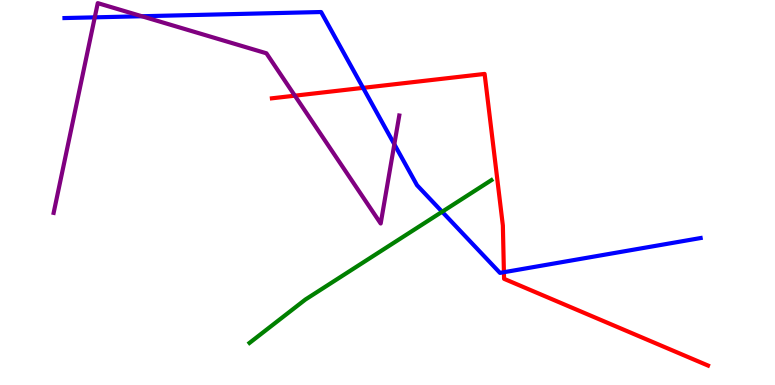[{'lines': ['blue', 'red'], 'intersections': [{'x': 4.69, 'y': 7.72}, {'x': 6.5, 'y': 2.93}]}, {'lines': ['green', 'red'], 'intersections': []}, {'lines': ['purple', 'red'], 'intersections': [{'x': 3.8, 'y': 7.51}]}, {'lines': ['blue', 'green'], 'intersections': [{'x': 5.7, 'y': 4.5}]}, {'lines': ['blue', 'purple'], 'intersections': [{'x': 1.22, 'y': 9.55}, {'x': 1.83, 'y': 9.58}, {'x': 5.09, 'y': 6.25}]}, {'lines': ['green', 'purple'], 'intersections': []}]